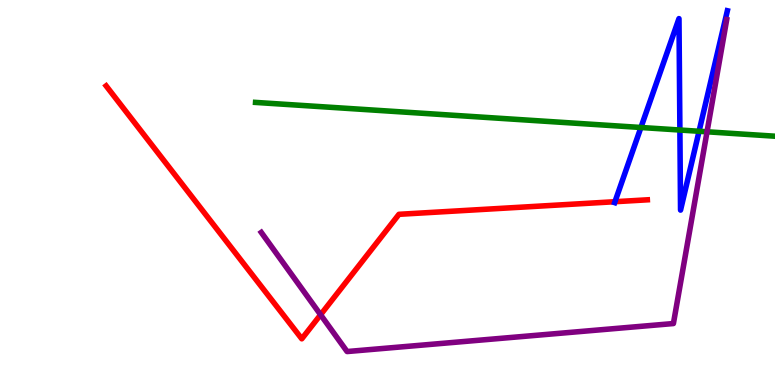[{'lines': ['blue', 'red'], 'intersections': [{'x': 7.94, 'y': 4.76}]}, {'lines': ['green', 'red'], 'intersections': []}, {'lines': ['purple', 'red'], 'intersections': [{'x': 4.14, 'y': 1.82}]}, {'lines': ['blue', 'green'], 'intersections': [{'x': 8.27, 'y': 6.69}, {'x': 8.77, 'y': 6.62}, {'x': 9.02, 'y': 6.59}]}, {'lines': ['blue', 'purple'], 'intersections': []}, {'lines': ['green', 'purple'], 'intersections': [{'x': 9.12, 'y': 6.58}]}]